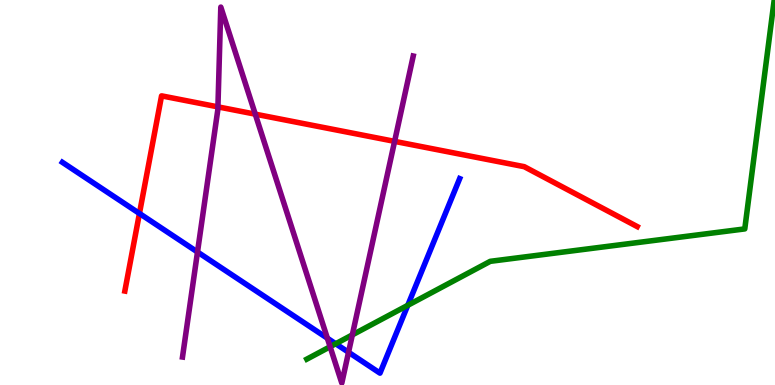[{'lines': ['blue', 'red'], 'intersections': [{'x': 1.8, 'y': 4.46}]}, {'lines': ['green', 'red'], 'intersections': []}, {'lines': ['purple', 'red'], 'intersections': [{'x': 2.81, 'y': 7.22}, {'x': 3.29, 'y': 7.03}, {'x': 5.09, 'y': 6.33}]}, {'lines': ['blue', 'green'], 'intersections': [{'x': 4.33, 'y': 1.07}, {'x': 5.26, 'y': 2.07}]}, {'lines': ['blue', 'purple'], 'intersections': [{'x': 2.55, 'y': 3.45}, {'x': 4.22, 'y': 1.22}, {'x': 4.5, 'y': 0.85}]}, {'lines': ['green', 'purple'], 'intersections': [{'x': 4.26, 'y': 0.994}, {'x': 4.55, 'y': 1.3}]}]